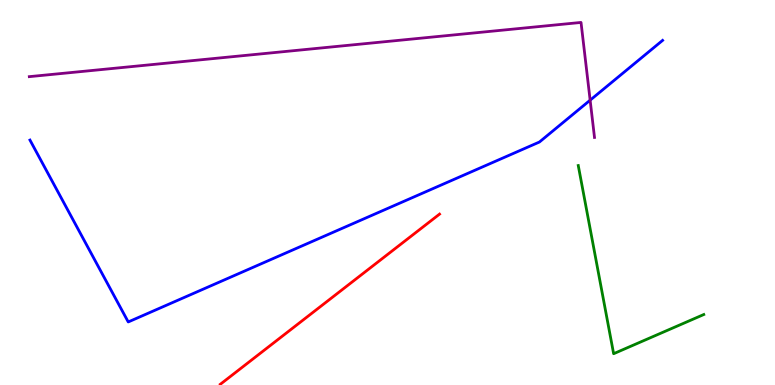[{'lines': ['blue', 'red'], 'intersections': []}, {'lines': ['green', 'red'], 'intersections': []}, {'lines': ['purple', 'red'], 'intersections': []}, {'lines': ['blue', 'green'], 'intersections': []}, {'lines': ['blue', 'purple'], 'intersections': [{'x': 7.61, 'y': 7.4}]}, {'lines': ['green', 'purple'], 'intersections': []}]